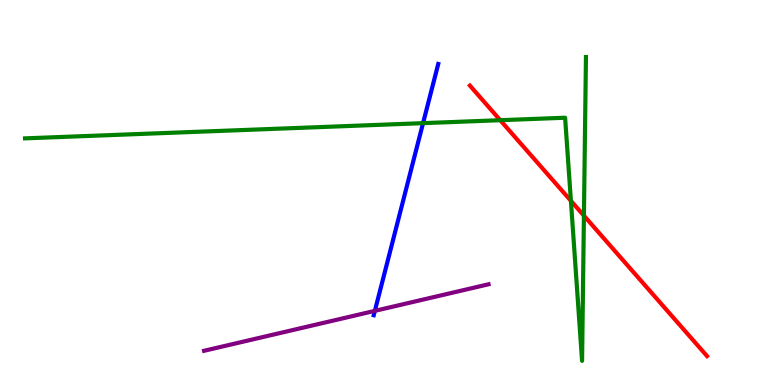[{'lines': ['blue', 'red'], 'intersections': []}, {'lines': ['green', 'red'], 'intersections': [{'x': 6.45, 'y': 6.88}, {'x': 7.37, 'y': 4.78}, {'x': 7.53, 'y': 4.4}]}, {'lines': ['purple', 'red'], 'intersections': []}, {'lines': ['blue', 'green'], 'intersections': [{'x': 5.46, 'y': 6.8}]}, {'lines': ['blue', 'purple'], 'intersections': [{'x': 4.84, 'y': 1.93}]}, {'lines': ['green', 'purple'], 'intersections': []}]